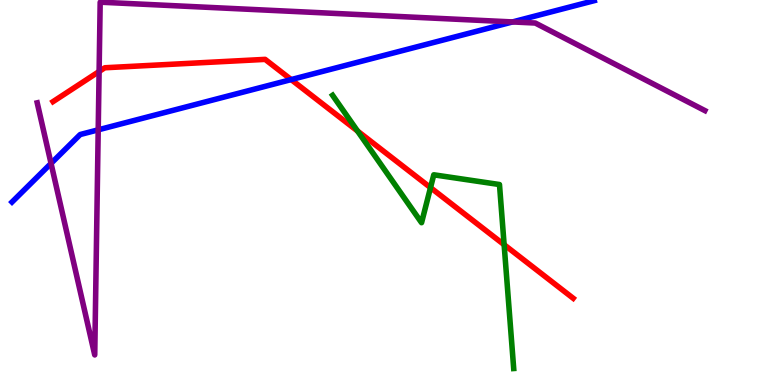[{'lines': ['blue', 'red'], 'intersections': [{'x': 3.76, 'y': 7.93}]}, {'lines': ['green', 'red'], 'intersections': [{'x': 4.61, 'y': 6.6}, {'x': 5.56, 'y': 5.13}, {'x': 6.5, 'y': 3.64}]}, {'lines': ['purple', 'red'], 'intersections': [{'x': 1.28, 'y': 8.14}]}, {'lines': ['blue', 'green'], 'intersections': []}, {'lines': ['blue', 'purple'], 'intersections': [{'x': 0.659, 'y': 5.76}, {'x': 1.27, 'y': 6.63}, {'x': 6.61, 'y': 9.43}]}, {'lines': ['green', 'purple'], 'intersections': []}]